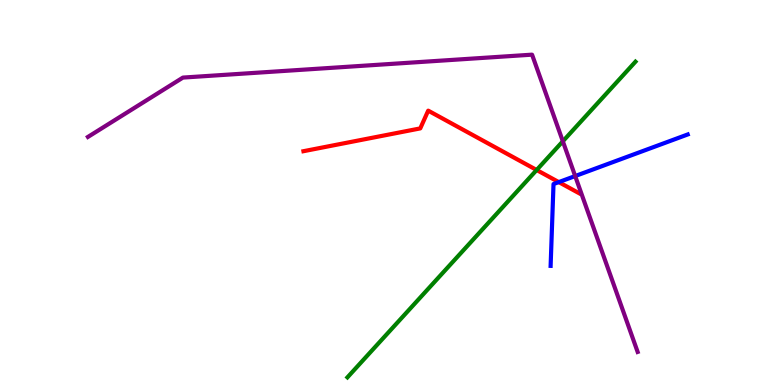[{'lines': ['blue', 'red'], 'intersections': [{'x': 7.21, 'y': 5.27}]}, {'lines': ['green', 'red'], 'intersections': [{'x': 6.92, 'y': 5.58}]}, {'lines': ['purple', 'red'], 'intersections': []}, {'lines': ['blue', 'green'], 'intersections': []}, {'lines': ['blue', 'purple'], 'intersections': [{'x': 7.42, 'y': 5.43}]}, {'lines': ['green', 'purple'], 'intersections': [{'x': 7.26, 'y': 6.33}]}]